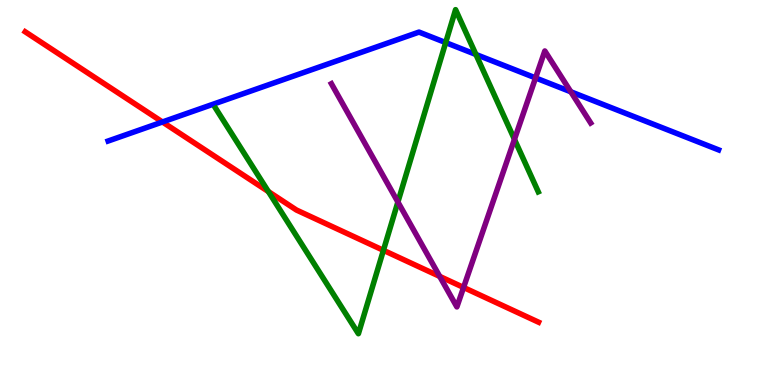[{'lines': ['blue', 'red'], 'intersections': [{'x': 2.1, 'y': 6.83}]}, {'lines': ['green', 'red'], 'intersections': [{'x': 3.46, 'y': 5.02}, {'x': 4.95, 'y': 3.5}]}, {'lines': ['purple', 'red'], 'intersections': [{'x': 5.67, 'y': 2.82}, {'x': 5.98, 'y': 2.53}]}, {'lines': ['blue', 'green'], 'intersections': [{'x': 5.75, 'y': 8.89}, {'x': 6.14, 'y': 8.59}]}, {'lines': ['blue', 'purple'], 'intersections': [{'x': 6.91, 'y': 7.98}, {'x': 7.37, 'y': 7.62}]}, {'lines': ['green', 'purple'], 'intersections': [{'x': 5.13, 'y': 4.75}, {'x': 6.64, 'y': 6.38}]}]